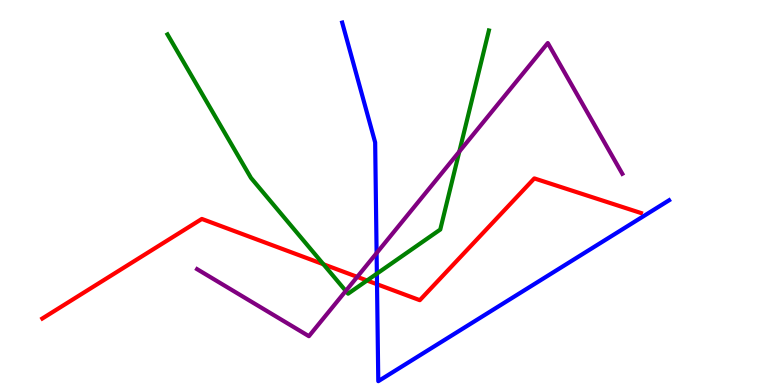[{'lines': ['blue', 'red'], 'intersections': [{'x': 4.86, 'y': 2.62}]}, {'lines': ['green', 'red'], 'intersections': [{'x': 4.17, 'y': 3.14}, {'x': 4.74, 'y': 2.71}]}, {'lines': ['purple', 'red'], 'intersections': [{'x': 4.61, 'y': 2.81}]}, {'lines': ['blue', 'green'], 'intersections': [{'x': 4.86, 'y': 2.89}]}, {'lines': ['blue', 'purple'], 'intersections': [{'x': 4.86, 'y': 3.43}]}, {'lines': ['green', 'purple'], 'intersections': [{'x': 4.46, 'y': 2.44}, {'x': 5.93, 'y': 6.06}]}]